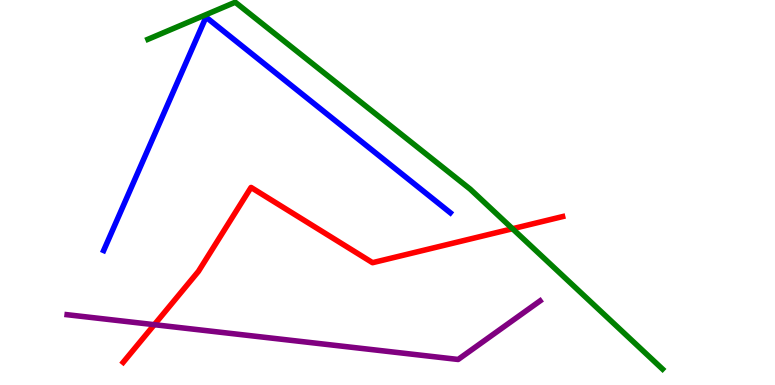[{'lines': ['blue', 'red'], 'intersections': []}, {'lines': ['green', 'red'], 'intersections': [{'x': 6.61, 'y': 4.06}]}, {'lines': ['purple', 'red'], 'intersections': [{'x': 1.99, 'y': 1.57}]}, {'lines': ['blue', 'green'], 'intersections': []}, {'lines': ['blue', 'purple'], 'intersections': []}, {'lines': ['green', 'purple'], 'intersections': []}]